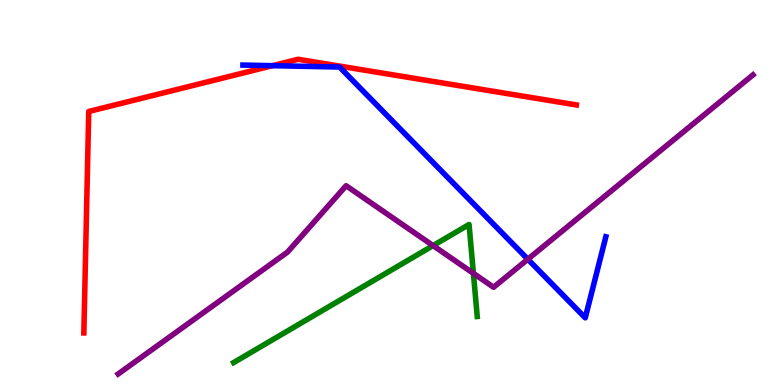[{'lines': ['blue', 'red'], 'intersections': [{'x': 3.52, 'y': 8.29}]}, {'lines': ['green', 'red'], 'intersections': []}, {'lines': ['purple', 'red'], 'intersections': []}, {'lines': ['blue', 'green'], 'intersections': []}, {'lines': ['blue', 'purple'], 'intersections': [{'x': 6.81, 'y': 3.27}]}, {'lines': ['green', 'purple'], 'intersections': [{'x': 5.59, 'y': 3.62}, {'x': 6.11, 'y': 2.9}]}]